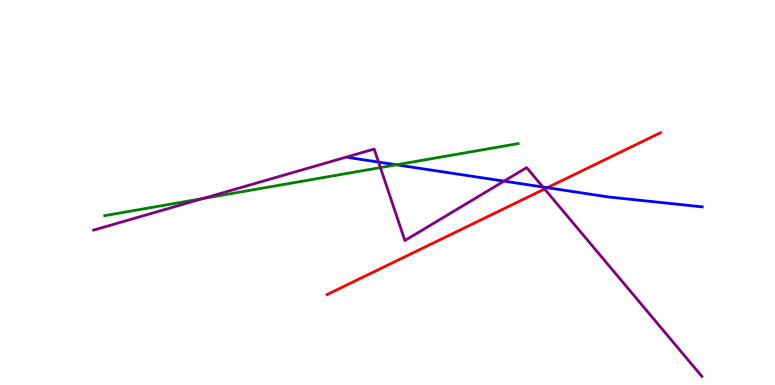[{'lines': ['blue', 'red'], 'intersections': [{'x': 7.06, 'y': 5.13}]}, {'lines': ['green', 'red'], 'intersections': []}, {'lines': ['purple', 'red'], 'intersections': [{'x': 7.03, 'y': 5.09}]}, {'lines': ['blue', 'green'], 'intersections': [{'x': 5.12, 'y': 5.72}]}, {'lines': ['blue', 'purple'], 'intersections': [{'x': 4.88, 'y': 5.79}, {'x': 6.5, 'y': 5.3}, {'x': 7.01, 'y': 5.14}]}, {'lines': ['green', 'purple'], 'intersections': [{'x': 2.62, 'y': 4.84}, {'x': 4.91, 'y': 5.65}]}]